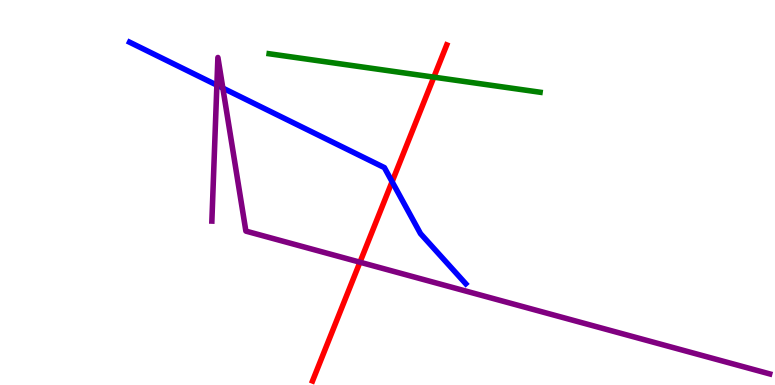[{'lines': ['blue', 'red'], 'intersections': [{'x': 5.06, 'y': 5.28}]}, {'lines': ['green', 'red'], 'intersections': [{'x': 5.6, 'y': 8.0}]}, {'lines': ['purple', 'red'], 'intersections': [{'x': 4.64, 'y': 3.19}]}, {'lines': ['blue', 'green'], 'intersections': []}, {'lines': ['blue', 'purple'], 'intersections': [{'x': 2.8, 'y': 7.79}, {'x': 2.88, 'y': 7.71}]}, {'lines': ['green', 'purple'], 'intersections': []}]